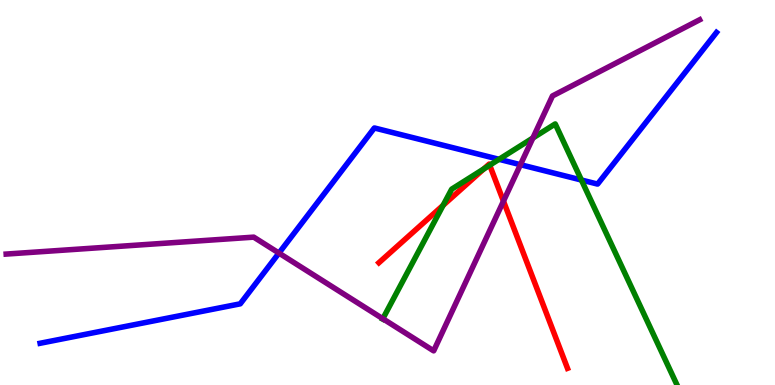[{'lines': ['blue', 'red'], 'intersections': []}, {'lines': ['green', 'red'], 'intersections': [{'x': 5.72, 'y': 4.67}, {'x': 6.24, 'y': 5.61}, {'x': 6.32, 'y': 5.71}]}, {'lines': ['purple', 'red'], 'intersections': [{'x': 6.5, 'y': 4.78}]}, {'lines': ['blue', 'green'], 'intersections': [{'x': 6.44, 'y': 5.86}, {'x': 7.5, 'y': 5.32}]}, {'lines': ['blue', 'purple'], 'intersections': [{'x': 3.6, 'y': 3.43}, {'x': 6.72, 'y': 5.72}]}, {'lines': ['green', 'purple'], 'intersections': [{'x': 4.94, 'y': 1.72}, {'x': 6.88, 'y': 6.42}]}]